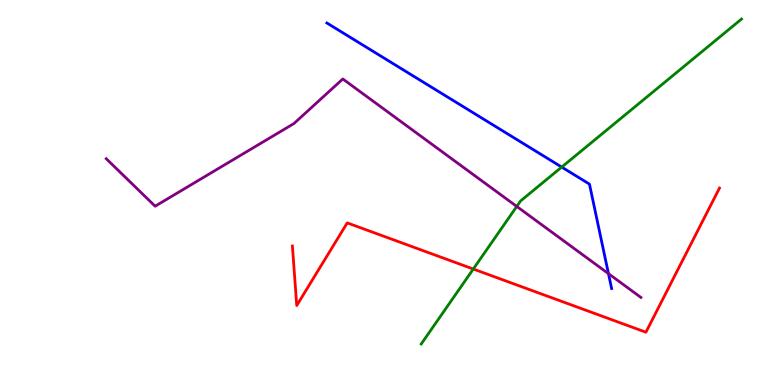[{'lines': ['blue', 'red'], 'intersections': []}, {'lines': ['green', 'red'], 'intersections': [{'x': 6.11, 'y': 3.01}]}, {'lines': ['purple', 'red'], 'intersections': []}, {'lines': ['blue', 'green'], 'intersections': [{'x': 7.25, 'y': 5.66}]}, {'lines': ['blue', 'purple'], 'intersections': [{'x': 7.85, 'y': 2.89}]}, {'lines': ['green', 'purple'], 'intersections': [{'x': 6.67, 'y': 4.64}]}]